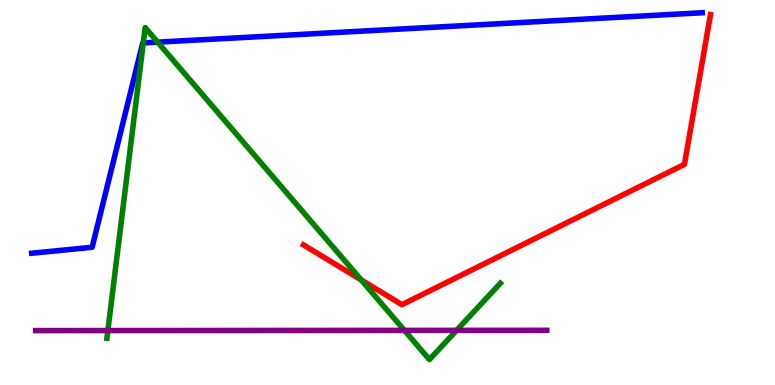[{'lines': ['blue', 'red'], 'intersections': []}, {'lines': ['green', 'red'], 'intersections': [{'x': 4.66, 'y': 2.73}]}, {'lines': ['purple', 'red'], 'intersections': []}, {'lines': ['blue', 'green'], 'intersections': [{'x': 1.85, 'y': 8.89}, {'x': 2.03, 'y': 8.91}]}, {'lines': ['blue', 'purple'], 'intersections': []}, {'lines': ['green', 'purple'], 'intersections': [{'x': 1.39, 'y': 1.41}, {'x': 5.22, 'y': 1.42}, {'x': 5.89, 'y': 1.42}]}]